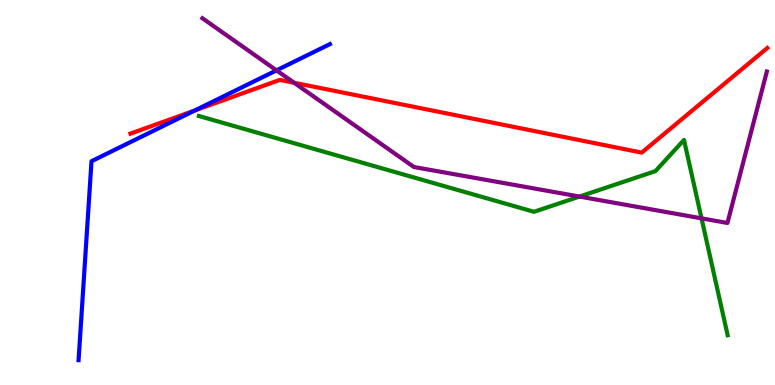[{'lines': ['blue', 'red'], 'intersections': [{'x': 2.51, 'y': 7.13}]}, {'lines': ['green', 'red'], 'intersections': []}, {'lines': ['purple', 'red'], 'intersections': [{'x': 3.79, 'y': 7.85}]}, {'lines': ['blue', 'green'], 'intersections': []}, {'lines': ['blue', 'purple'], 'intersections': [{'x': 3.57, 'y': 8.17}]}, {'lines': ['green', 'purple'], 'intersections': [{'x': 7.48, 'y': 4.89}, {'x': 9.05, 'y': 4.33}]}]